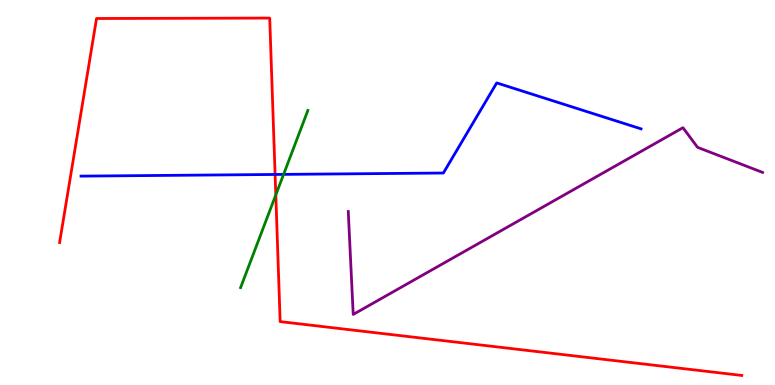[{'lines': ['blue', 'red'], 'intersections': [{'x': 3.55, 'y': 5.47}]}, {'lines': ['green', 'red'], 'intersections': [{'x': 3.56, 'y': 4.94}]}, {'lines': ['purple', 'red'], 'intersections': []}, {'lines': ['blue', 'green'], 'intersections': [{'x': 3.66, 'y': 5.47}]}, {'lines': ['blue', 'purple'], 'intersections': []}, {'lines': ['green', 'purple'], 'intersections': []}]